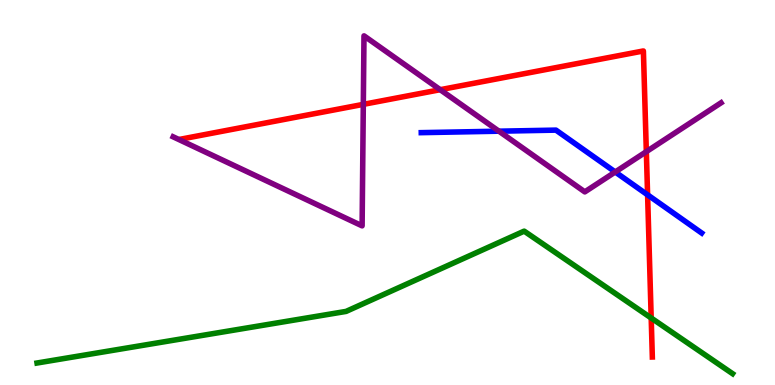[{'lines': ['blue', 'red'], 'intersections': [{'x': 8.36, 'y': 4.94}]}, {'lines': ['green', 'red'], 'intersections': [{'x': 8.4, 'y': 1.74}]}, {'lines': ['purple', 'red'], 'intersections': [{'x': 4.69, 'y': 7.29}, {'x': 5.68, 'y': 7.67}, {'x': 8.34, 'y': 6.06}]}, {'lines': ['blue', 'green'], 'intersections': []}, {'lines': ['blue', 'purple'], 'intersections': [{'x': 6.44, 'y': 6.59}, {'x': 7.94, 'y': 5.53}]}, {'lines': ['green', 'purple'], 'intersections': []}]